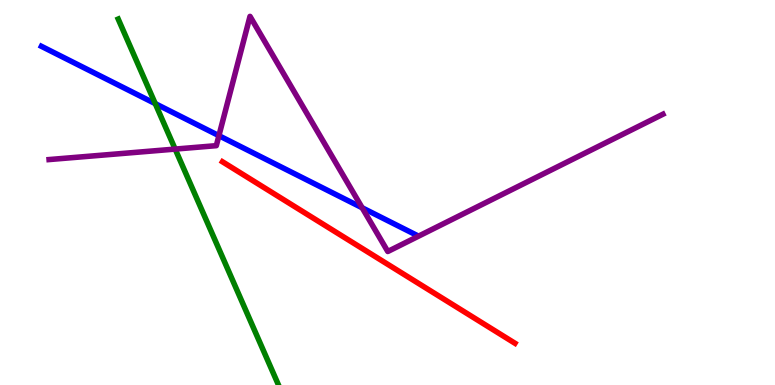[{'lines': ['blue', 'red'], 'intersections': []}, {'lines': ['green', 'red'], 'intersections': []}, {'lines': ['purple', 'red'], 'intersections': []}, {'lines': ['blue', 'green'], 'intersections': [{'x': 2.0, 'y': 7.31}]}, {'lines': ['blue', 'purple'], 'intersections': [{'x': 2.82, 'y': 6.48}, {'x': 4.67, 'y': 4.6}]}, {'lines': ['green', 'purple'], 'intersections': [{'x': 2.26, 'y': 6.13}]}]